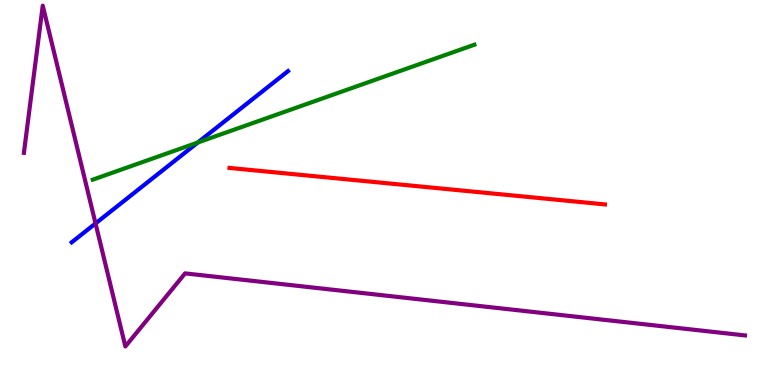[{'lines': ['blue', 'red'], 'intersections': []}, {'lines': ['green', 'red'], 'intersections': []}, {'lines': ['purple', 'red'], 'intersections': []}, {'lines': ['blue', 'green'], 'intersections': [{'x': 2.55, 'y': 6.3}]}, {'lines': ['blue', 'purple'], 'intersections': [{'x': 1.23, 'y': 4.2}]}, {'lines': ['green', 'purple'], 'intersections': []}]